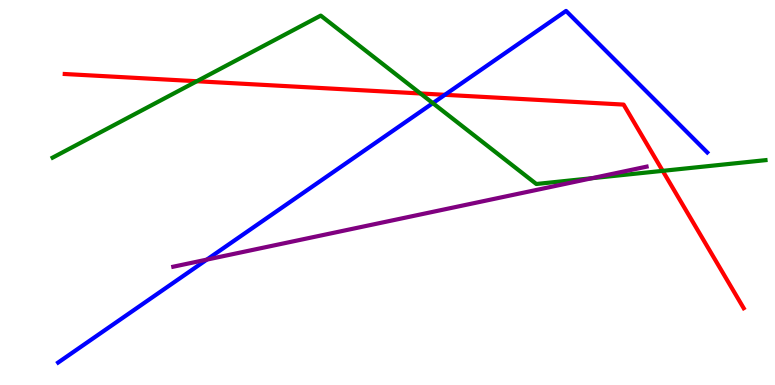[{'lines': ['blue', 'red'], 'intersections': [{'x': 5.74, 'y': 7.54}]}, {'lines': ['green', 'red'], 'intersections': [{'x': 2.54, 'y': 7.89}, {'x': 5.43, 'y': 7.57}, {'x': 8.55, 'y': 5.56}]}, {'lines': ['purple', 'red'], 'intersections': []}, {'lines': ['blue', 'green'], 'intersections': [{'x': 5.59, 'y': 7.32}]}, {'lines': ['blue', 'purple'], 'intersections': [{'x': 2.67, 'y': 3.26}]}, {'lines': ['green', 'purple'], 'intersections': [{'x': 7.64, 'y': 5.37}]}]